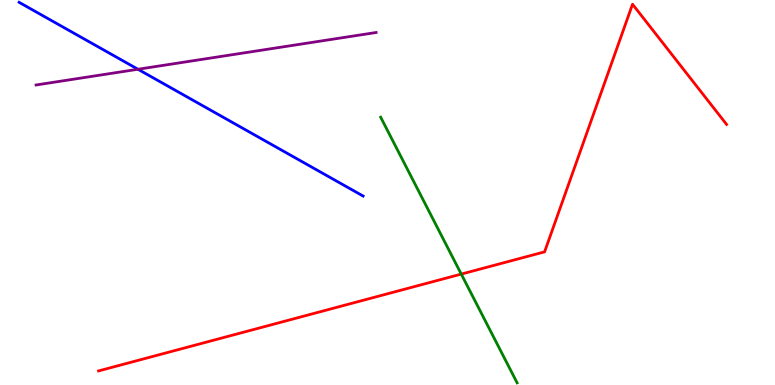[{'lines': ['blue', 'red'], 'intersections': []}, {'lines': ['green', 'red'], 'intersections': [{'x': 5.95, 'y': 2.88}]}, {'lines': ['purple', 'red'], 'intersections': []}, {'lines': ['blue', 'green'], 'intersections': []}, {'lines': ['blue', 'purple'], 'intersections': [{'x': 1.78, 'y': 8.2}]}, {'lines': ['green', 'purple'], 'intersections': []}]